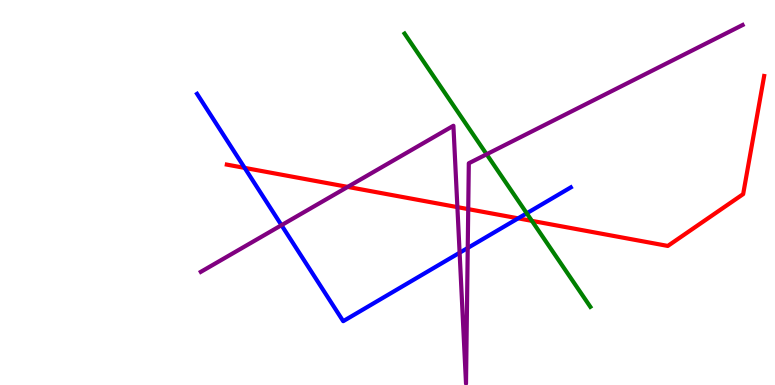[{'lines': ['blue', 'red'], 'intersections': [{'x': 3.16, 'y': 5.64}, {'x': 6.69, 'y': 4.33}]}, {'lines': ['green', 'red'], 'intersections': [{'x': 6.86, 'y': 4.26}]}, {'lines': ['purple', 'red'], 'intersections': [{'x': 4.49, 'y': 5.15}, {'x': 5.9, 'y': 4.62}, {'x': 6.04, 'y': 4.57}]}, {'lines': ['blue', 'green'], 'intersections': [{'x': 6.8, 'y': 4.46}]}, {'lines': ['blue', 'purple'], 'intersections': [{'x': 3.63, 'y': 4.15}, {'x': 5.93, 'y': 3.44}, {'x': 6.04, 'y': 3.56}]}, {'lines': ['green', 'purple'], 'intersections': [{'x': 6.28, 'y': 5.99}]}]